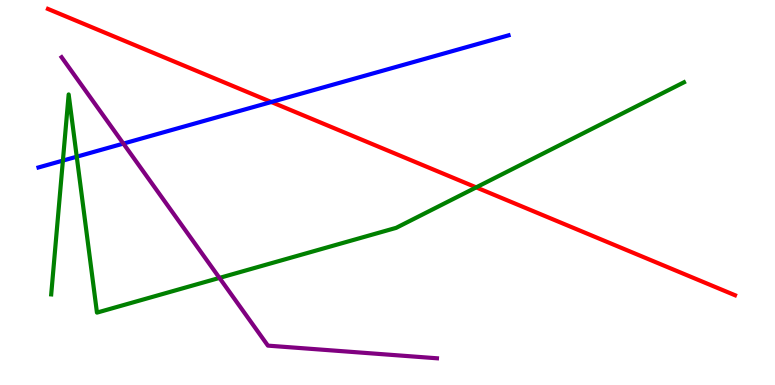[{'lines': ['blue', 'red'], 'intersections': [{'x': 3.5, 'y': 7.35}]}, {'lines': ['green', 'red'], 'intersections': [{'x': 6.14, 'y': 5.13}]}, {'lines': ['purple', 'red'], 'intersections': []}, {'lines': ['blue', 'green'], 'intersections': [{'x': 0.811, 'y': 5.83}, {'x': 0.99, 'y': 5.93}]}, {'lines': ['blue', 'purple'], 'intersections': [{'x': 1.59, 'y': 6.27}]}, {'lines': ['green', 'purple'], 'intersections': [{'x': 2.83, 'y': 2.78}]}]